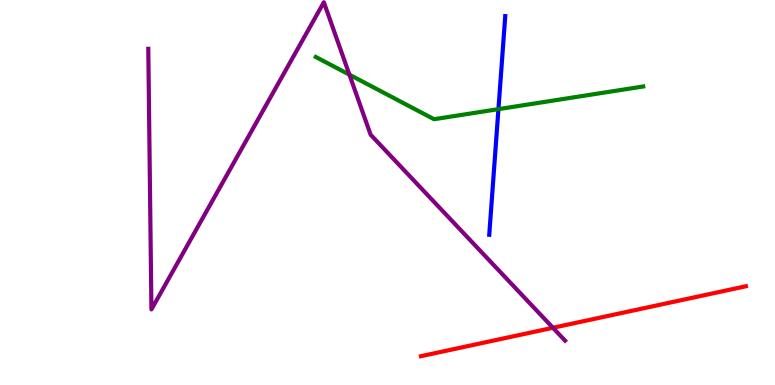[{'lines': ['blue', 'red'], 'intersections': []}, {'lines': ['green', 'red'], 'intersections': []}, {'lines': ['purple', 'red'], 'intersections': [{'x': 7.13, 'y': 1.49}]}, {'lines': ['blue', 'green'], 'intersections': [{'x': 6.43, 'y': 7.17}]}, {'lines': ['blue', 'purple'], 'intersections': []}, {'lines': ['green', 'purple'], 'intersections': [{'x': 4.51, 'y': 8.06}]}]